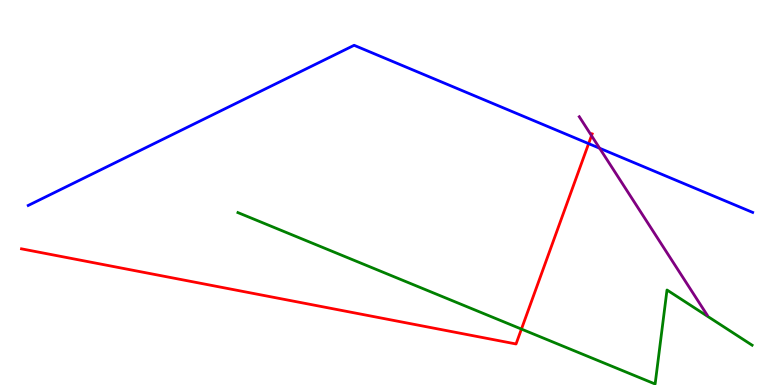[{'lines': ['blue', 'red'], 'intersections': [{'x': 7.6, 'y': 6.27}]}, {'lines': ['green', 'red'], 'intersections': [{'x': 6.73, 'y': 1.45}]}, {'lines': ['purple', 'red'], 'intersections': [{'x': 7.63, 'y': 6.48}]}, {'lines': ['blue', 'green'], 'intersections': []}, {'lines': ['blue', 'purple'], 'intersections': [{'x': 7.74, 'y': 6.15}]}, {'lines': ['green', 'purple'], 'intersections': []}]